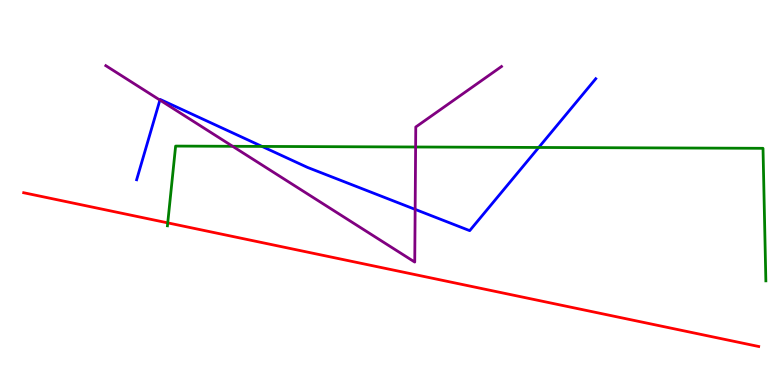[{'lines': ['blue', 'red'], 'intersections': []}, {'lines': ['green', 'red'], 'intersections': [{'x': 2.16, 'y': 4.21}]}, {'lines': ['purple', 'red'], 'intersections': []}, {'lines': ['blue', 'green'], 'intersections': [{'x': 3.38, 'y': 6.2}, {'x': 6.95, 'y': 6.17}]}, {'lines': ['blue', 'purple'], 'intersections': [{'x': 2.06, 'y': 7.4}, {'x': 5.36, 'y': 4.56}]}, {'lines': ['green', 'purple'], 'intersections': [{'x': 3.0, 'y': 6.2}, {'x': 5.36, 'y': 6.18}]}]